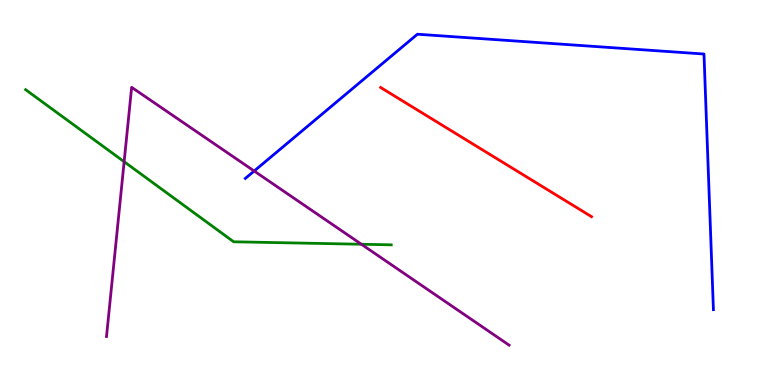[{'lines': ['blue', 'red'], 'intersections': []}, {'lines': ['green', 'red'], 'intersections': []}, {'lines': ['purple', 'red'], 'intersections': []}, {'lines': ['blue', 'green'], 'intersections': []}, {'lines': ['blue', 'purple'], 'intersections': [{'x': 3.28, 'y': 5.56}]}, {'lines': ['green', 'purple'], 'intersections': [{'x': 1.6, 'y': 5.8}, {'x': 4.66, 'y': 3.66}]}]